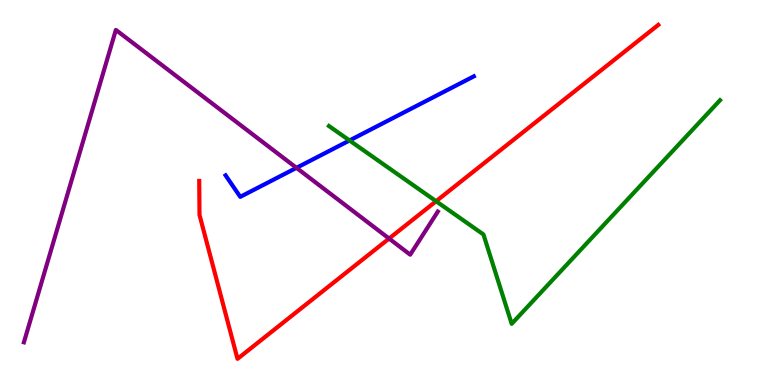[{'lines': ['blue', 'red'], 'intersections': []}, {'lines': ['green', 'red'], 'intersections': [{'x': 5.63, 'y': 4.77}]}, {'lines': ['purple', 'red'], 'intersections': [{'x': 5.02, 'y': 3.8}]}, {'lines': ['blue', 'green'], 'intersections': [{'x': 4.51, 'y': 6.35}]}, {'lines': ['blue', 'purple'], 'intersections': [{'x': 3.83, 'y': 5.64}]}, {'lines': ['green', 'purple'], 'intersections': []}]